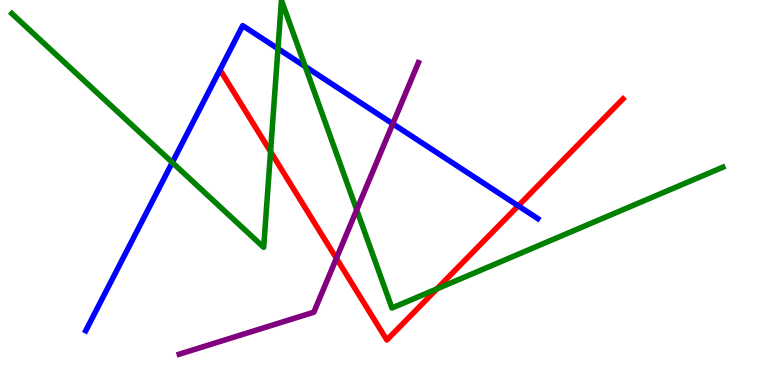[{'lines': ['blue', 'red'], 'intersections': [{'x': 6.69, 'y': 4.65}]}, {'lines': ['green', 'red'], 'intersections': [{'x': 3.49, 'y': 6.06}, {'x': 5.64, 'y': 2.5}]}, {'lines': ['purple', 'red'], 'intersections': [{'x': 4.34, 'y': 3.29}]}, {'lines': ['blue', 'green'], 'intersections': [{'x': 2.22, 'y': 5.78}, {'x': 3.59, 'y': 8.73}, {'x': 3.94, 'y': 8.27}]}, {'lines': ['blue', 'purple'], 'intersections': [{'x': 5.07, 'y': 6.78}]}, {'lines': ['green', 'purple'], 'intersections': [{'x': 4.6, 'y': 4.55}]}]